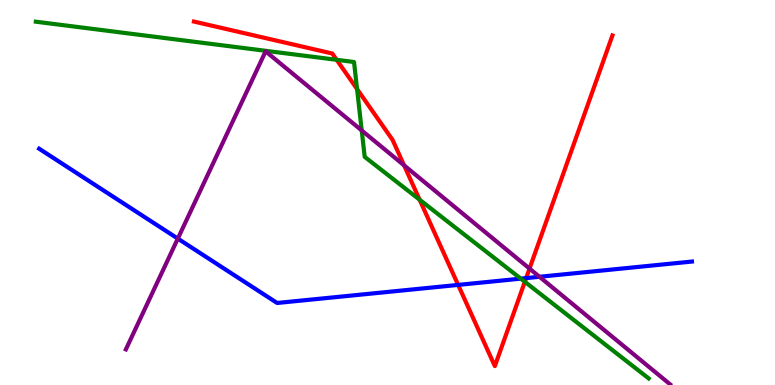[{'lines': ['blue', 'red'], 'intersections': [{'x': 5.91, 'y': 2.6}, {'x': 6.79, 'y': 2.78}]}, {'lines': ['green', 'red'], 'intersections': [{'x': 4.34, 'y': 8.45}, {'x': 4.61, 'y': 7.69}, {'x': 5.41, 'y': 4.81}, {'x': 6.77, 'y': 2.68}]}, {'lines': ['purple', 'red'], 'intersections': [{'x': 5.21, 'y': 5.71}, {'x': 6.83, 'y': 3.02}]}, {'lines': ['blue', 'green'], 'intersections': [{'x': 6.72, 'y': 2.76}]}, {'lines': ['blue', 'purple'], 'intersections': [{'x': 2.29, 'y': 3.8}, {'x': 6.96, 'y': 2.81}]}, {'lines': ['green', 'purple'], 'intersections': [{'x': 4.67, 'y': 6.61}]}]